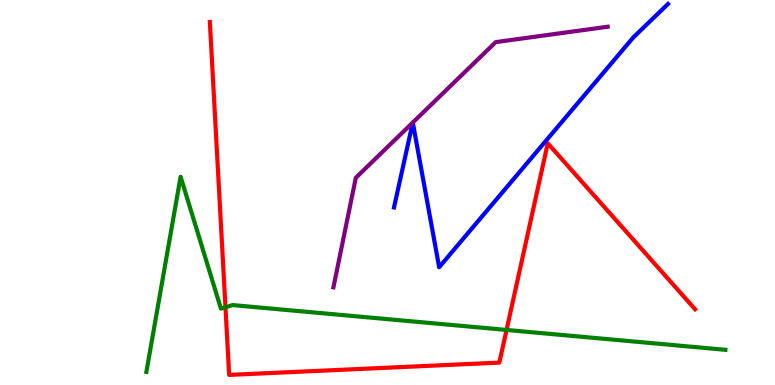[{'lines': ['blue', 'red'], 'intersections': []}, {'lines': ['green', 'red'], 'intersections': [{'x': 2.91, 'y': 2.02}, {'x': 6.54, 'y': 1.43}]}, {'lines': ['purple', 'red'], 'intersections': []}, {'lines': ['blue', 'green'], 'intersections': []}, {'lines': ['blue', 'purple'], 'intersections': [{'x': 5.33, 'y': 6.82}, {'x': 5.33, 'y': 6.82}]}, {'lines': ['green', 'purple'], 'intersections': []}]